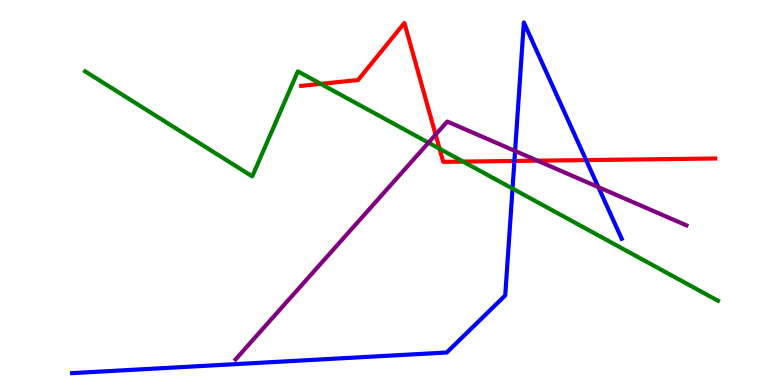[{'lines': ['blue', 'red'], 'intersections': [{'x': 6.64, 'y': 5.82}, {'x': 7.56, 'y': 5.84}]}, {'lines': ['green', 'red'], 'intersections': [{'x': 4.14, 'y': 7.82}, {'x': 5.67, 'y': 6.14}, {'x': 5.98, 'y': 5.8}]}, {'lines': ['purple', 'red'], 'intersections': [{'x': 5.62, 'y': 6.5}, {'x': 6.93, 'y': 5.83}]}, {'lines': ['blue', 'green'], 'intersections': [{'x': 6.61, 'y': 5.1}]}, {'lines': ['blue', 'purple'], 'intersections': [{'x': 6.65, 'y': 6.08}, {'x': 7.72, 'y': 5.14}]}, {'lines': ['green', 'purple'], 'intersections': [{'x': 5.53, 'y': 6.29}]}]